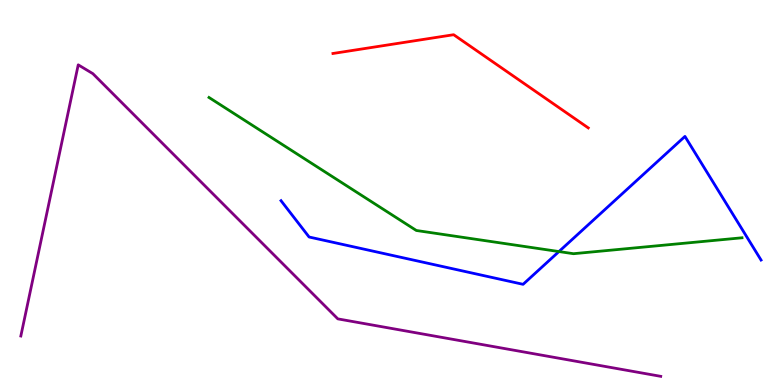[{'lines': ['blue', 'red'], 'intersections': []}, {'lines': ['green', 'red'], 'intersections': []}, {'lines': ['purple', 'red'], 'intersections': []}, {'lines': ['blue', 'green'], 'intersections': [{'x': 7.21, 'y': 3.47}]}, {'lines': ['blue', 'purple'], 'intersections': []}, {'lines': ['green', 'purple'], 'intersections': []}]